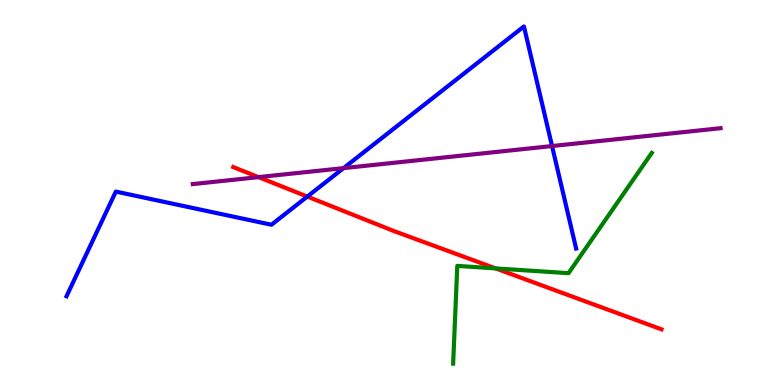[{'lines': ['blue', 'red'], 'intersections': [{'x': 3.97, 'y': 4.89}]}, {'lines': ['green', 'red'], 'intersections': [{'x': 6.39, 'y': 3.03}]}, {'lines': ['purple', 'red'], 'intersections': [{'x': 3.34, 'y': 5.4}]}, {'lines': ['blue', 'green'], 'intersections': []}, {'lines': ['blue', 'purple'], 'intersections': [{'x': 4.43, 'y': 5.63}, {'x': 7.12, 'y': 6.21}]}, {'lines': ['green', 'purple'], 'intersections': []}]